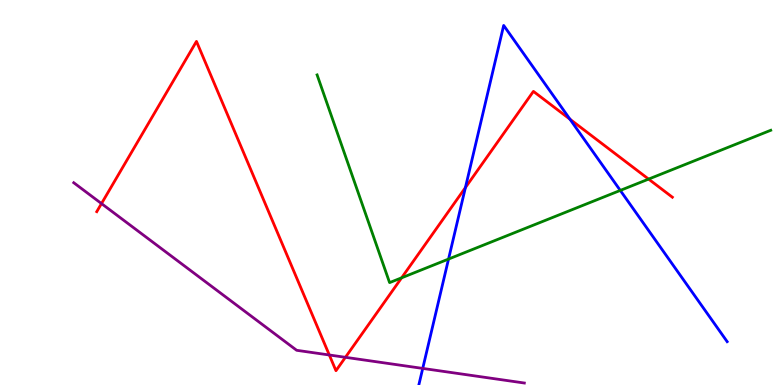[{'lines': ['blue', 'red'], 'intersections': [{'x': 6.01, 'y': 5.13}, {'x': 7.35, 'y': 6.9}]}, {'lines': ['green', 'red'], 'intersections': [{'x': 5.18, 'y': 2.78}, {'x': 8.37, 'y': 5.35}]}, {'lines': ['purple', 'red'], 'intersections': [{'x': 1.31, 'y': 4.71}, {'x': 4.25, 'y': 0.779}, {'x': 4.46, 'y': 0.719}]}, {'lines': ['blue', 'green'], 'intersections': [{'x': 5.79, 'y': 3.27}, {'x': 8.0, 'y': 5.05}]}, {'lines': ['blue', 'purple'], 'intersections': [{'x': 5.45, 'y': 0.431}]}, {'lines': ['green', 'purple'], 'intersections': []}]